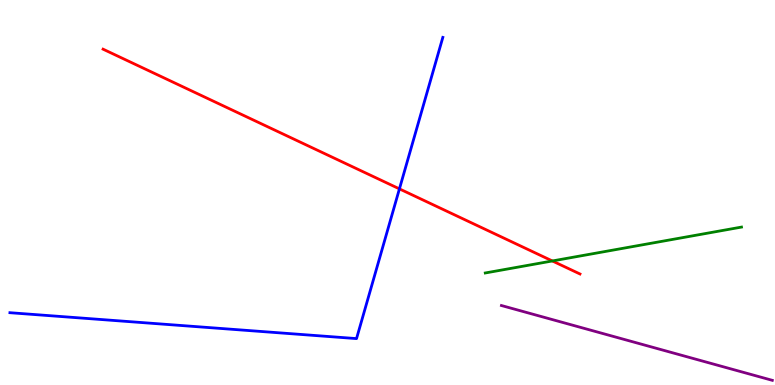[{'lines': ['blue', 'red'], 'intersections': [{'x': 5.15, 'y': 5.09}]}, {'lines': ['green', 'red'], 'intersections': [{'x': 7.13, 'y': 3.22}]}, {'lines': ['purple', 'red'], 'intersections': []}, {'lines': ['blue', 'green'], 'intersections': []}, {'lines': ['blue', 'purple'], 'intersections': []}, {'lines': ['green', 'purple'], 'intersections': []}]